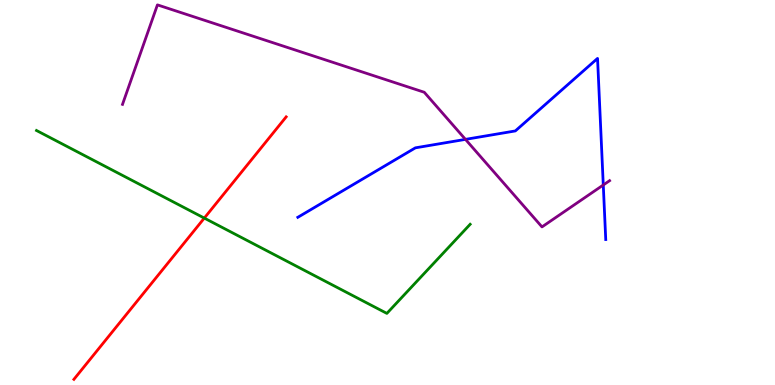[{'lines': ['blue', 'red'], 'intersections': []}, {'lines': ['green', 'red'], 'intersections': [{'x': 2.64, 'y': 4.34}]}, {'lines': ['purple', 'red'], 'intersections': []}, {'lines': ['blue', 'green'], 'intersections': []}, {'lines': ['blue', 'purple'], 'intersections': [{'x': 6.01, 'y': 6.38}, {'x': 7.78, 'y': 5.19}]}, {'lines': ['green', 'purple'], 'intersections': []}]